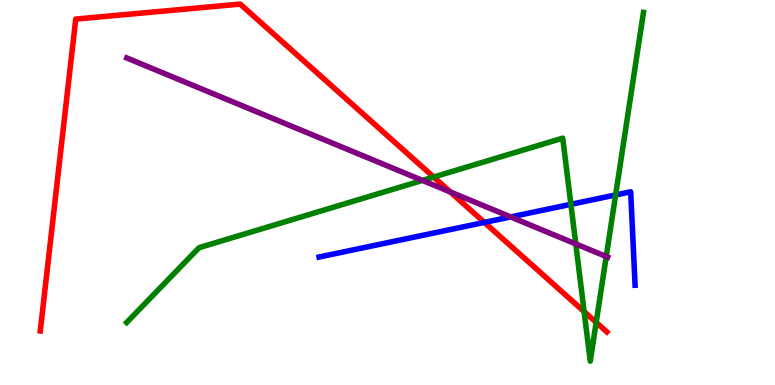[{'lines': ['blue', 'red'], 'intersections': [{'x': 6.25, 'y': 4.22}]}, {'lines': ['green', 'red'], 'intersections': [{'x': 5.6, 'y': 5.4}, {'x': 7.54, 'y': 1.91}, {'x': 7.69, 'y': 1.63}]}, {'lines': ['purple', 'red'], 'intersections': [{'x': 5.81, 'y': 5.01}]}, {'lines': ['blue', 'green'], 'intersections': [{'x': 7.37, 'y': 4.69}, {'x': 7.94, 'y': 4.94}]}, {'lines': ['blue', 'purple'], 'intersections': [{'x': 6.59, 'y': 4.37}]}, {'lines': ['green', 'purple'], 'intersections': [{'x': 5.45, 'y': 5.31}, {'x': 7.43, 'y': 3.66}, {'x': 7.82, 'y': 3.34}]}]